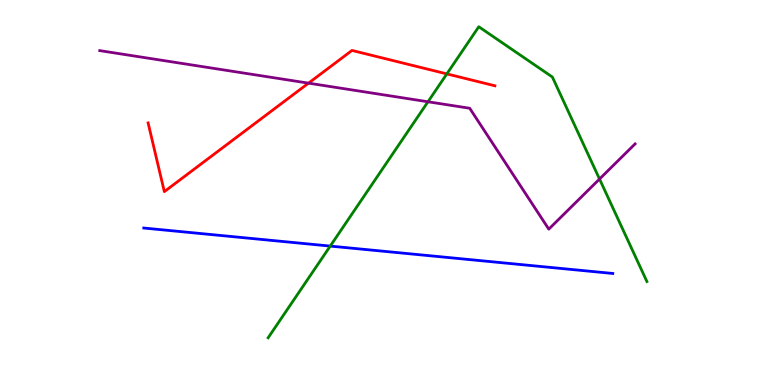[{'lines': ['blue', 'red'], 'intersections': []}, {'lines': ['green', 'red'], 'intersections': [{'x': 5.77, 'y': 8.08}]}, {'lines': ['purple', 'red'], 'intersections': [{'x': 3.98, 'y': 7.84}]}, {'lines': ['blue', 'green'], 'intersections': [{'x': 4.26, 'y': 3.61}]}, {'lines': ['blue', 'purple'], 'intersections': []}, {'lines': ['green', 'purple'], 'intersections': [{'x': 5.52, 'y': 7.36}, {'x': 7.74, 'y': 5.35}]}]